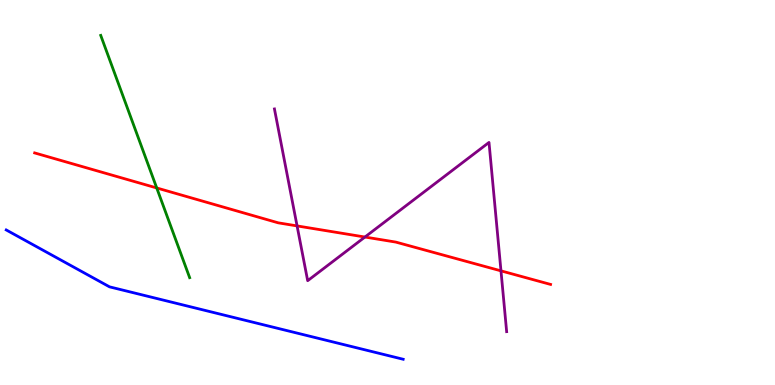[{'lines': ['blue', 'red'], 'intersections': []}, {'lines': ['green', 'red'], 'intersections': [{'x': 2.02, 'y': 5.12}]}, {'lines': ['purple', 'red'], 'intersections': [{'x': 3.83, 'y': 4.13}, {'x': 4.71, 'y': 3.84}, {'x': 6.46, 'y': 2.96}]}, {'lines': ['blue', 'green'], 'intersections': []}, {'lines': ['blue', 'purple'], 'intersections': []}, {'lines': ['green', 'purple'], 'intersections': []}]